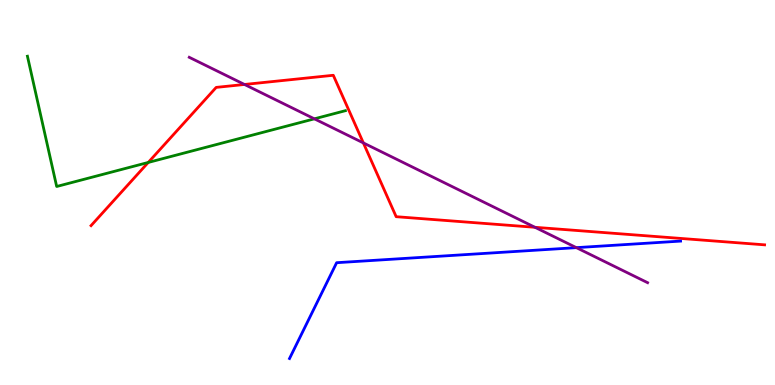[{'lines': ['blue', 'red'], 'intersections': []}, {'lines': ['green', 'red'], 'intersections': [{'x': 1.91, 'y': 5.78}]}, {'lines': ['purple', 'red'], 'intersections': [{'x': 3.15, 'y': 7.81}, {'x': 4.69, 'y': 6.29}, {'x': 6.9, 'y': 4.1}]}, {'lines': ['blue', 'green'], 'intersections': []}, {'lines': ['blue', 'purple'], 'intersections': [{'x': 7.44, 'y': 3.57}]}, {'lines': ['green', 'purple'], 'intersections': [{'x': 4.06, 'y': 6.91}]}]